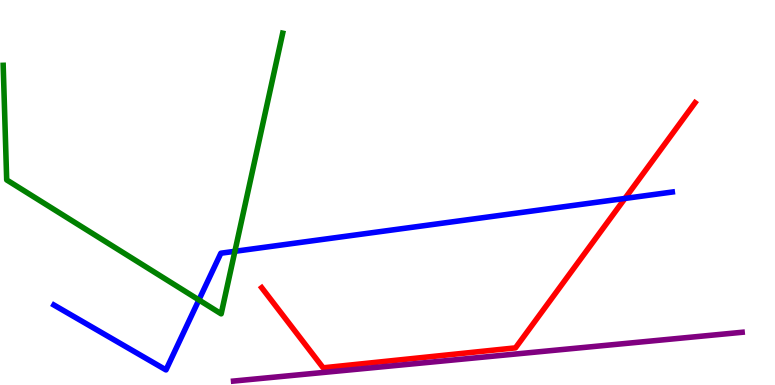[{'lines': ['blue', 'red'], 'intersections': [{'x': 8.06, 'y': 4.85}]}, {'lines': ['green', 'red'], 'intersections': []}, {'lines': ['purple', 'red'], 'intersections': []}, {'lines': ['blue', 'green'], 'intersections': [{'x': 2.57, 'y': 2.21}, {'x': 3.03, 'y': 3.47}]}, {'lines': ['blue', 'purple'], 'intersections': []}, {'lines': ['green', 'purple'], 'intersections': []}]